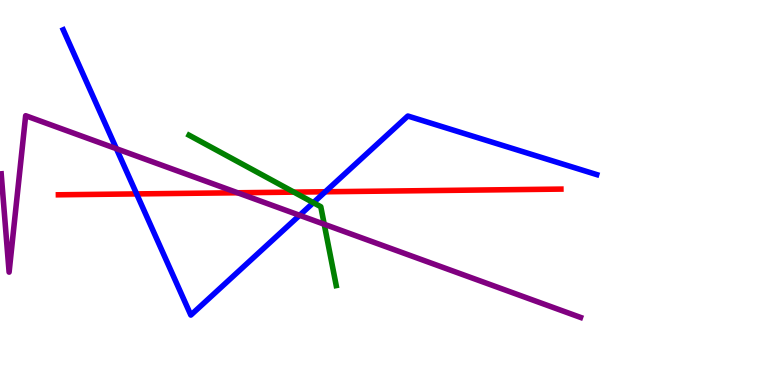[{'lines': ['blue', 'red'], 'intersections': [{'x': 1.76, 'y': 4.96}, {'x': 4.2, 'y': 5.02}]}, {'lines': ['green', 'red'], 'intersections': [{'x': 3.79, 'y': 5.01}]}, {'lines': ['purple', 'red'], 'intersections': [{'x': 3.07, 'y': 4.99}]}, {'lines': ['blue', 'green'], 'intersections': [{'x': 4.04, 'y': 4.74}]}, {'lines': ['blue', 'purple'], 'intersections': [{'x': 1.5, 'y': 6.14}, {'x': 3.87, 'y': 4.41}]}, {'lines': ['green', 'purple'], 'intersections': [{'x': 4.18, 'y': 4.18}]}]